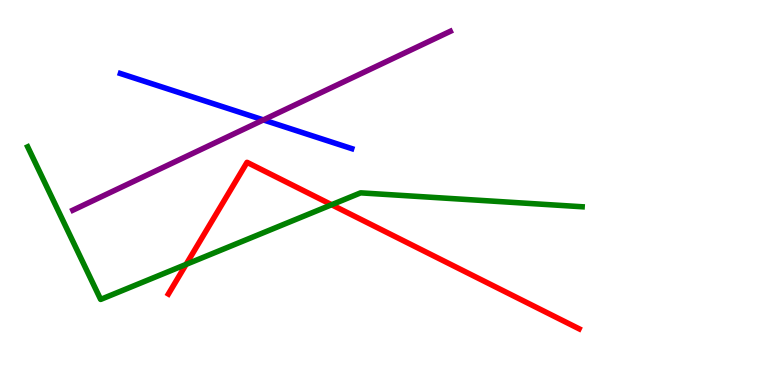[{'lines': ['blue', 'red'], 'intersections': []}, {'lines': ['green', 'red'], 'intersections': [{'x': 2.4, 'y': 3.13}, {'x': 4.28, 'y': 4.68}]}, {'lines': ['purple', 'red'], 'intersections': []}, {'lines': ['blue', 'green'], 'intersections': []}, {'lines': ['blue', 'purple'], 'intersections': [{'x': 3.4, 'y': 6.89}]}, {'lines': ['green', 'purple'], 'intersections': []}]